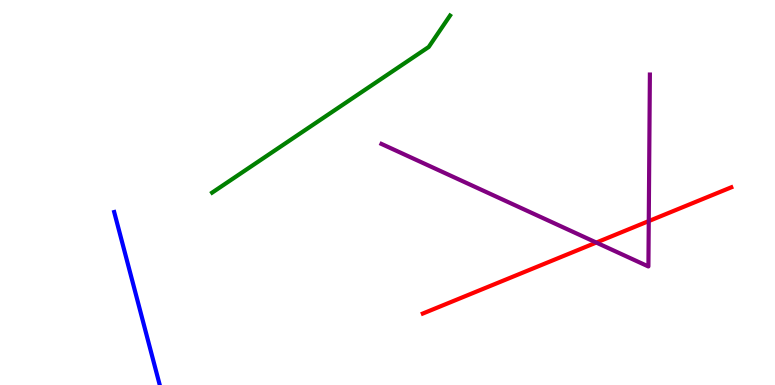[{'lines': ['blue', 'red'], 'intersections': []}, {'lines': ['green', 'red'], 'intersections': []}, {'lines': ['purple', 'red'], 'intersections': [{'x': 7.69, 'y': 3.7}, {'x': 8.37, 'y': 4.26}]}, {'lines': ['blue', 'green'], 'intersections': []}, {'lines': ['blue', 'purple'], 'intersections': []}, {'lines': ['green', 'purple'], 'intersections': []}]